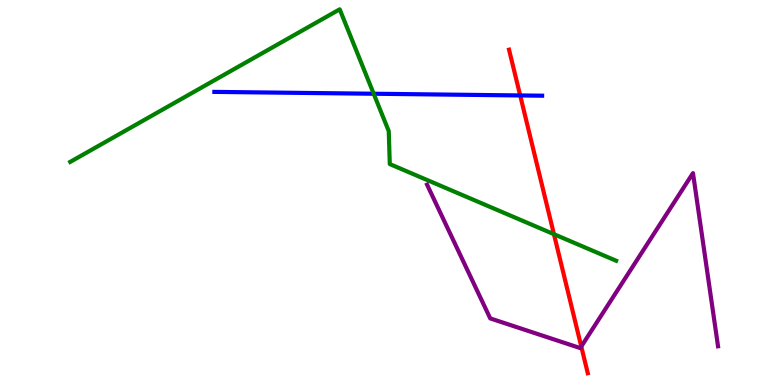[{'lines': ['blue', 'red'], 'intersections': [{'x': 6.71, 'y': 7.52}]}, {'lines': ['green', 'red'], 'intersections': [{'x': 7.15, 'y': 3.92}]}, {'lines': ['purple', 'red'], 'intersections': [{'x': 7.5, 'y': 1.0}]}, {'lines': ['blue', 'green'], 'intersections': [{'x': 4.82, 'y': 7.57}]}, {'lines': ['blue', 'purple'], 'intersections': []}, {'lines': ['green', 'purple'], 'intersections': []}]